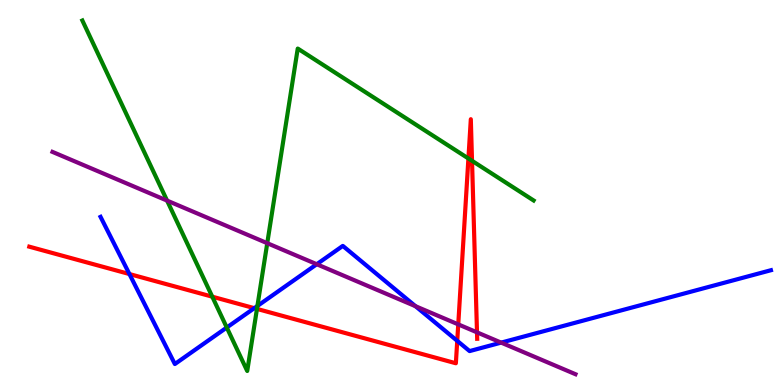[{'lines': ['blue', 'red'], 'intersections': [{'x': 1.67, 'y': 2.88}, {'x': 3.28, 'y': 2.0}, {'x': 5.9, 'y': 1.15}]}, {'lines': ['green', 'red'], 'intersections': [{'x': 2.74, 'y': 2.29}, {'x': 3.32, 'y': 1.98}, {'x': 6.04, 'y': 5.88}, {'x': 6.09, 'y': 5.82}]}, {'lines': ['purple', 'red'], 'intersections': [{'x': 5.91, 'y': 1.57}, {'x': 6.15, 'y': 1.37}]}, {'lines': ['blue', 'green'], 'intersections': [{'x': 2.93, 'y': 1.49}, {'x': 3.32, 'y': 2.05}]}, {'lines': ['blue', 'purple'], 'intersections': [{'x': 4.09, 'y': 3.14}, {'x': 5.36, 'y': 2.05}, {'x': 6.47, 'y': 1.1}]}, {'lines': ['green', 'purple'], 'intersections': [{'x': 2.16, 'y': 4.79}, {'x': 3.45, 'y': 3.68}]}]